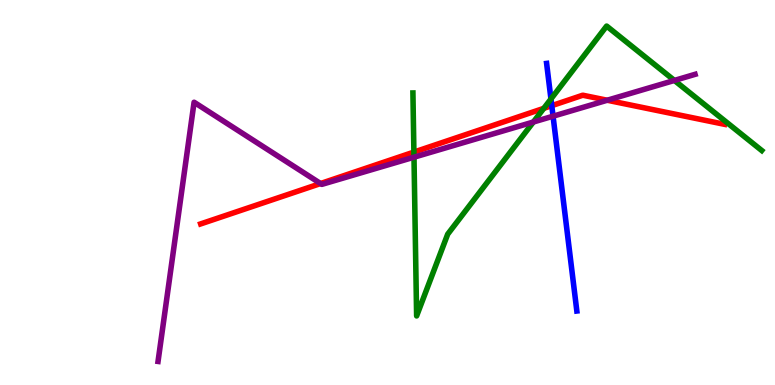[{'lines': ['blue', 'red'], 'intersections': [{'x': 7.12, 'y': 7.26}]}, {'lines': ['green', 'red'], 'intersections': [{'x': 5.34, 'y': 6.05}, {'x': 7.02, 'y': 7.19}]}, {'lines': ['purple', 'red'], 'intersections': [{'x': 4.14, 'y': 5.23}, {'x': 7.84, 'y': 7.4}]}, {'lines': ['blue', 'green'], 'intersections': [{'x': 7.11, 'y': 7.43}]}, {'lines': ['blue', 'purple'], 'intersections': [{'x': 7.14, 'y': 6.98}]}, {'lines': ['green', 'purple'], 'intersections': [{'x': 5.34, 'y': 5.92}, {'x': 6.88, 'y': 6.83}, {'x': 8.7, 'y': 7.91}]}]